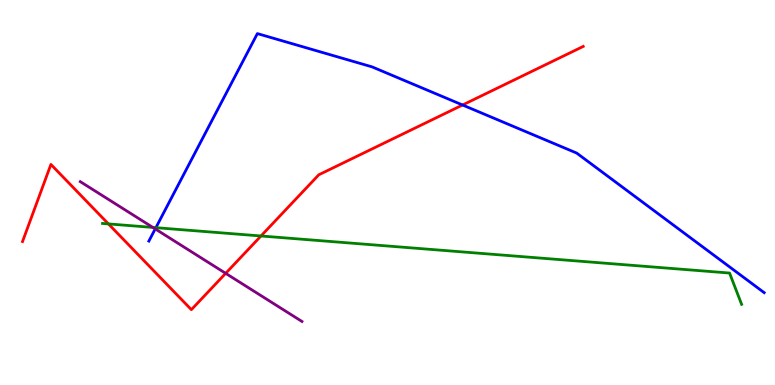[{'lines': ['blue', 'red'], 'intersections': [{'x': 5.97, 'y': 7.27}]}, {'lines': ['green', 'red'], 'intersections': [{'x': 1.4, 'y': 4.18}, {'x': 3.37, 'y': 3.87}]}, {'lines': ['purple', 'red'], 'intersections': [{'x': 2.91, 'y': 2.9}]}, {'lines': ['blue', 'green'], 'intersections': [{'x': 2.01, 'y': 4.09}]}, {'lines': ['blue', 'purple'], 'intersections': [{'x': 2.0, 'y': 4.05}]}, {'lines': ['green', 'purple'], 'intersections': [{'x': 1.97, 'y': 4.09}]}]